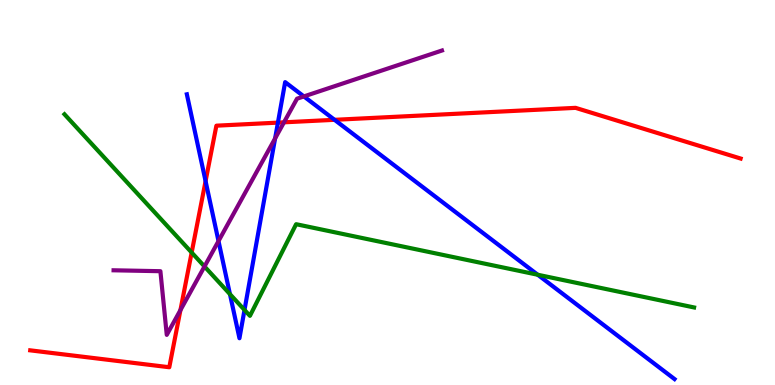[{'lines': ['blue', 'red'], 'intersections': [{'x': 2.65, 'y': 5.3}, {'x': 3.59, 'y': 6.81}, {'x': 4.32, 'y': 6.89}]}, {'lines': ['green', 'red'], 'intersections': [{'x': 2.47, 'y': 3.44}]}, {'lines': ['purple', 'red'], 'intersections': [{'x': 2.33, 'y': 1.95}, {'x': 3.66, 'y': 6.82}]}, {'lines': ['blue', 'green'], 'intersections': [{'x': 2.97, 'y': 2.36}, {'x': 3.15, 'y': 1.95}, {'x': 6.94, 'y': 2.86}]}, {'lines': ['blue', 'purple'], 'intersections': [{'x': 2.82, 'y': 3.74}, {'x': 3.55, 'y': 6.4}, {'x': 3.92, 'y': 7.5}]}, {'lines': ['green', 'purple'], 'intersections': [{'x': 2.64, 'y': 3.08}]}]